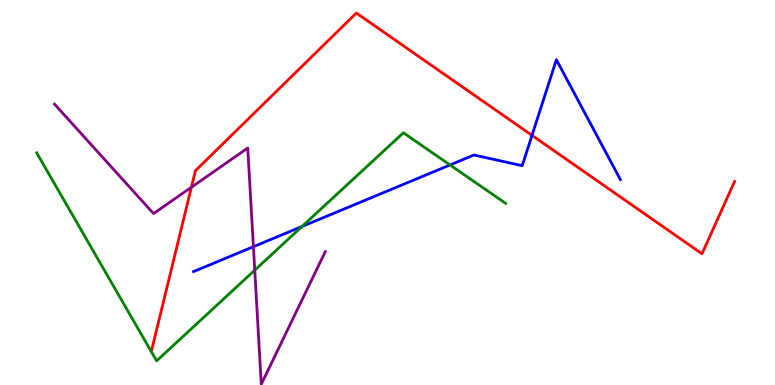[{'lines': ['blue', 'red'], 'intersections': [{'x': 6.86, 'y': 6.48}]}, {'lines': ['green', 'red'], 'intersections': []}, {'lines': ['purple', 'red'], 'intersections': [{'x': 2.47, 'y': 5.14}]}, {'lines': ['blue', 'green'], 'intersections': [{'x': 3.9, 'y': 4.12}, {'x': 5.81, 'y': 5.72}]}, {'lines': ['blue', 'purple'], 'intersections': [{'x': 3.27, 'y': 3.59}]}, {'lines': ['green', 'purple'], 'intersections': [{'x': 3.29, 'y': 2.98}]}]